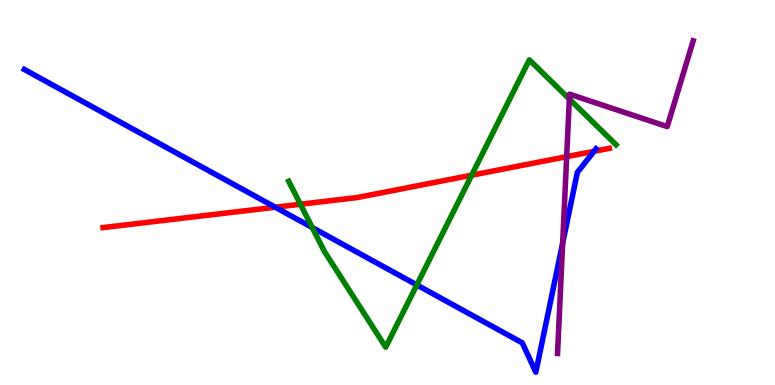[{'lines': ['blue', 'red'], 'intersections': [{'x': 3.55, 'y': 4.62}, {'x': 7.66, 'y': 6.07}]}, {'lines': ['green', 'red'], 'intersections': [{'x': 3.88, 'y': 4.69}, {'x': 6.09, 'y': 5.45}]}, {'lines': ['purple', 'red'], 'intersections': [{'x': 7.31, 'y': 5.93}]}, {'lines': ['blue', 'green'], 'intersections': [{'x': 4.03, 'y': 4.09}, {'x': 5.38, 'y': 2.6}]}, {'lines': ['blue', 'purple'], 'intersections': [{'x': 7.26, 'y': 3.68}]}, {'lines': ['green', 'purple'], 'intersections': [{'x': 7.35, 'y': 7.43}]}]